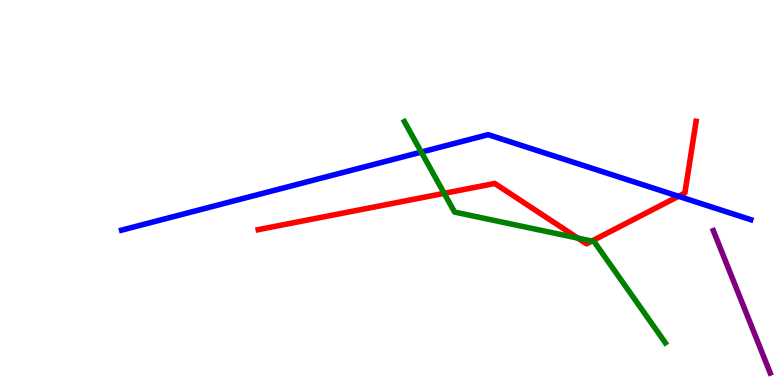[{'lines': ['blue', 'red'], 'intersections': [{'x': 8.75, 'y': 4.9}]}, {'lines': ['green', 'red'], 'intersections': [{'x': 5.73, 'y': 4.98}, {'x': 7.46, 'y': 3.82}, {'x': 7.64, 'y': 3.74}]}, {'lines': ['purple', 'red'], 'intersections': []}, {'lines': ['blue', 'green'], 'intersections': [{'x': 5.44, 'y': 6.05}]}, {'lines': ['blue', 'purple'], 'intersections': []}, {'lines': ['green', 'purple'], 'intersections': []}]